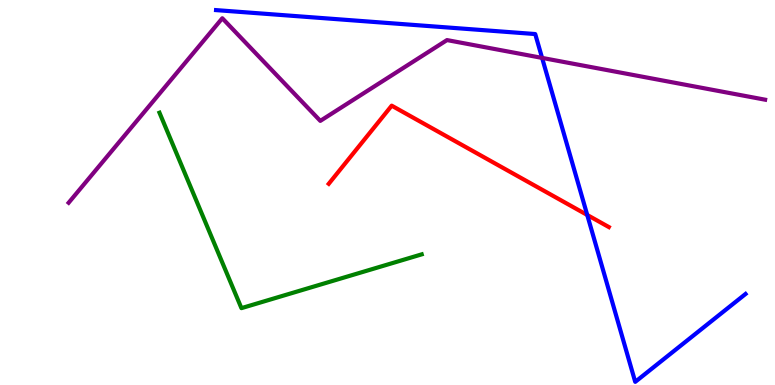[{'lines': ['blue', 'red'], 'intersections': [{'x': 7.58, 'y': 4.42}]}, {'lines': ['green', 'red'], 'intersections': []}, {'lines': ['purple', 'red'], 'intersections': []}, {'lines': ['blue', 'green'], 'intersections': []}, {'lines': ['blue', 'purple'], 'intersections': [{'x': 6.99, 'y': 8.5}]}, {'lines': ['green', 'purple'], 'intersections': []}]